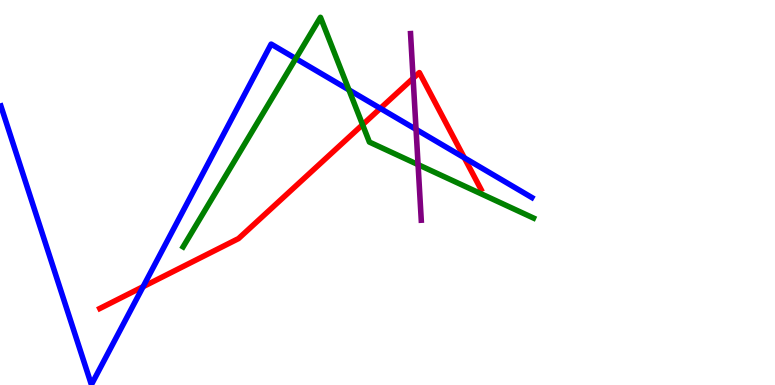[{'lines': ['blue', 'red'], 'intersections': [{'x': 1.85, 'y': 2.55}, {'x': 4.91, 'y': 7.19}, {'x': 5.99, 'y': 5.9}]}, {'lines': ['green', 'red'], 'intersections': [{'x': 4.68, 'y': 6.76}]}, {'lines': ['purple', 'red'], 'intersections': [{'x': 5.33, 'y': 7.97}]}, {'lines': ['blue', 'green'], 'intersections': [{'x': 3.82, 'y': 8.48}, {'x': 4.5, 'y': 7.67}]}, {'lines': ['blue', 'purple'], 'intersections': [{'x': 5.37, 'y': 6.64}]}, {'lines': ['green', 'purple'], 'intersections': [{'x': 5.39, 'y': 5.72}]}]